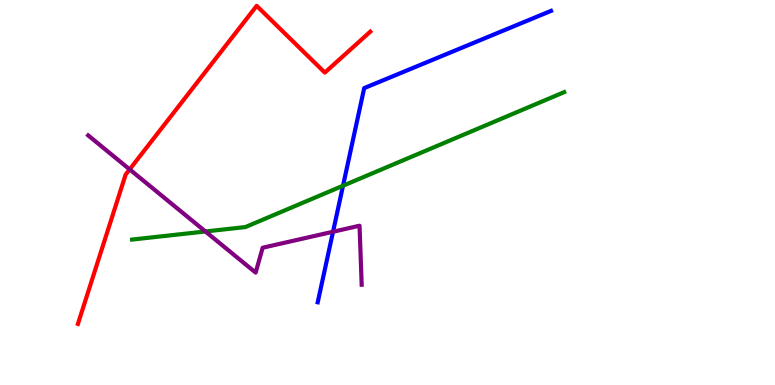[{'lines': ['blue', 'red'], 'intersections': []}, {'lines': ['green', 'red'], 'intersections': []}, {'lines': ['purple', 'red'], 'intersections': [{'x': 1.67, 'y': 5.6}]}, {'lines': ['blue', 'green'], 'intersections': [{'x': 4.43, 'y': 5.18}]}, {'lines': ['blue', 'purple'], 'intersections': [{'x': 4.3, 'y': 3.98}]}, {'lines': ['green', 'purple'], 'intersections': [{'x': 2.65, 'y': 3.99}]}]